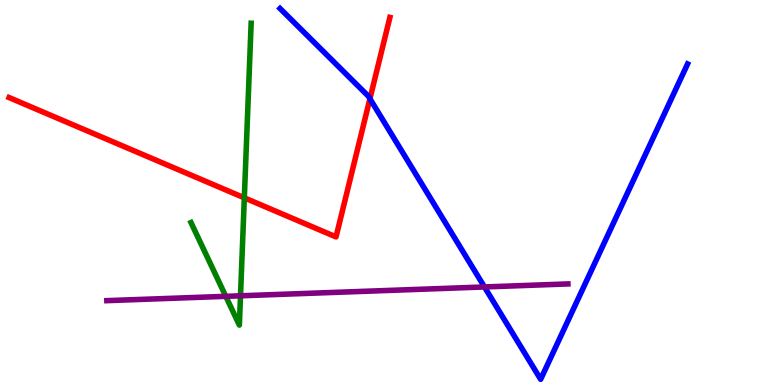[{'lines': ['blue', 'red'], 'intersections': [{'x': 4.77, 'y': 7.44}]}, {'lines': ['green', 'red'], 'intersections': [{'x': 3.15, 'y': 4.86}]}, {'lines': ['purple', 'red'], 'intersections': []}, {'lines': ['blue', 'green'], 'intersections': []}, {'lines': ['blue', 'purple'], 'intersections': [{'x': 6.25, 'y': 2.55}]}, {'lines': ['green', 'purple'], 'intersections': [{'x': 2.91, 'y': 2.3}, {'x': 3.1, 'y': 2.32}]}]